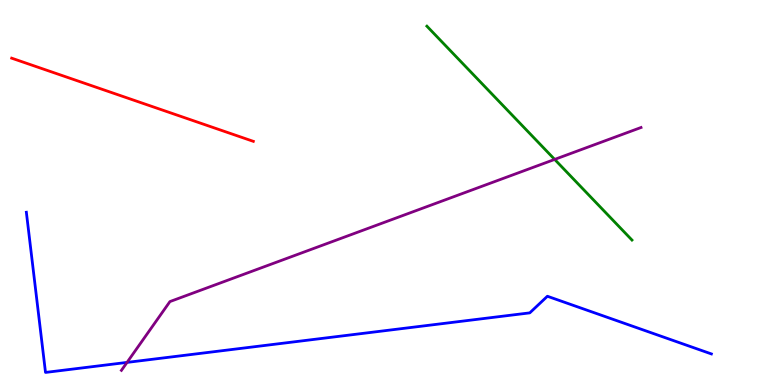[{'lines': ['blue', 'red'], 'intersections': []}, {'lines': ['green', 'red'], 'intersections': []}, {'lines': ['purple', 'red'], 'intersections': []}, {'lines': ['blue', 'green'], 'intersections': []}, {'lines': ['blue', 'purple'], 'intersections': [{'x': 1.64, 'y': 0.587}]}, {'lines': ['green', 'purple'], 'intersections': [{'x': 7.16, 'y': 5.86}]}]